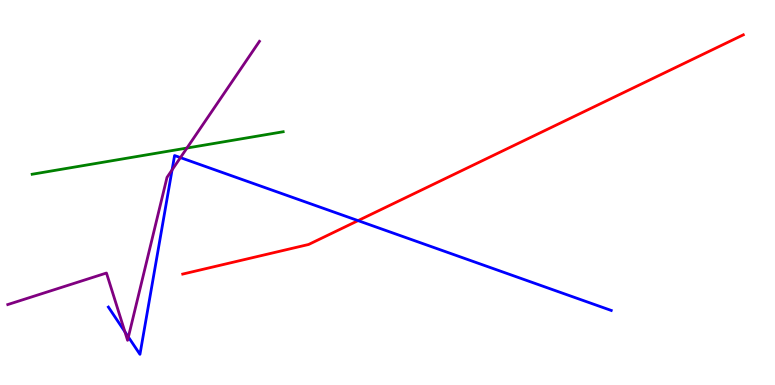[{'lines': ['blue', 'red'], 'intersections': [{'x': 4.62, 'y': 4.27}]}, {'lines': ['green', 'red'], 'intersections': []}, {'lines': ['purple', 'red'], 'intersections': []}, {'lines': ['blue', 'green'], 'intersections': []}, {'lines': ['blue', 'purple'], 'intersections': [{'x': 1.61, 'y': 1.38}, {'x': 1.66, 'y': 1.25}, {'x': 2.22, 'y': 5.59}, {'x': 2.33, 'y': 5.91}]}, {'lines': ['green', 'purple'], 'intersections': [{'x': 2.41, 'y': 6.15}]}]